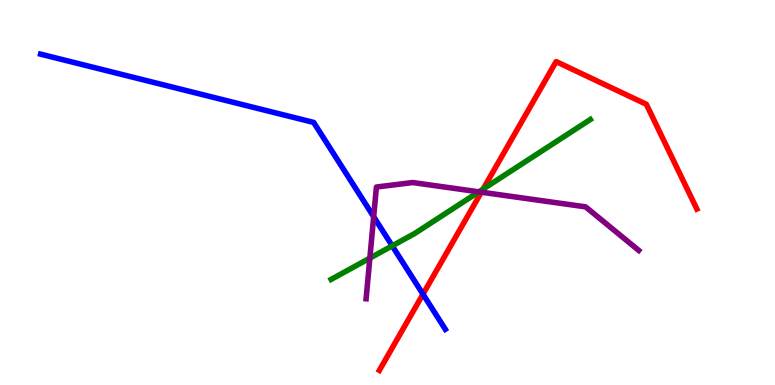[{'lines': ['blue', 'red'], 'intersections': [{'x': 5.46, 'y': 2.36}]}, {'lines': ['green', 'red'], 'intersections': [{'x': 6.23, 'y': 5.09}]}, {'lines': ['purple', 'red'], 'intersections': [{'x': 6.21, 'y': 5.01}]}, {'lines': ['blue', 'green'], 'intersections': [{'x': 5.06, 'y': 3.61}]}, {'lines': ['blue', 'purple'], 'intersections': [{'x': 4.82, 'y': 4.37}]}, {'lines': ['green', 'purple'], 'intersections': [{'x': 4.77, 'y': 3.3}, {'x': 6.18, 'y': 5.02}]}]